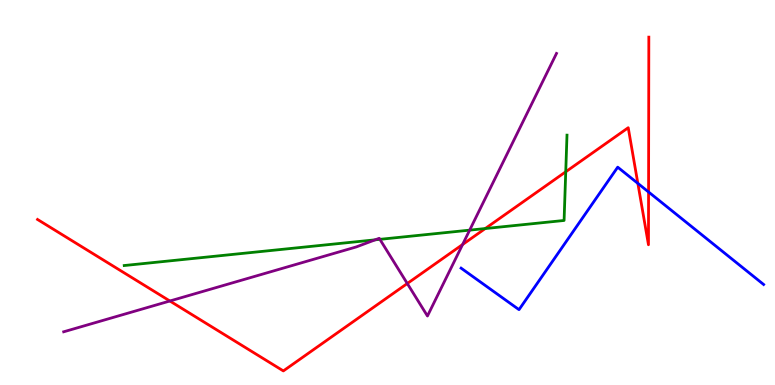[{'lines': ['blue', 'red'], 'intersections': [{'x': 8.23, 'y': 5.24}, {'x': 8.37, 'y': 5.01}]}, {'lines': ['green', 'red'], 'intersections': [{'x': 6.26, 'y': 4.06}, {'x': 7.3, 'y': 5.54}]}, {'lines': ['purple', 'red'], 'intersections': [{'x': 2.19, 'y': 2.18}, {'x': 5.26, 'y': 2.64}, {'x': 5.97, 'y': 3.65}]}, {'lines': ['blue', 'green'], 'intersections': []}, {'lines': ['blue', 'purple'], 'intersections': []}, {'lines': ['green', 'purple'], 'intersections': [{'x': 4.84, 'y': 3.77}, {'x': 4.9, 'y': 3.78}, {'x': 6.06, 'y': 4.02}]}]